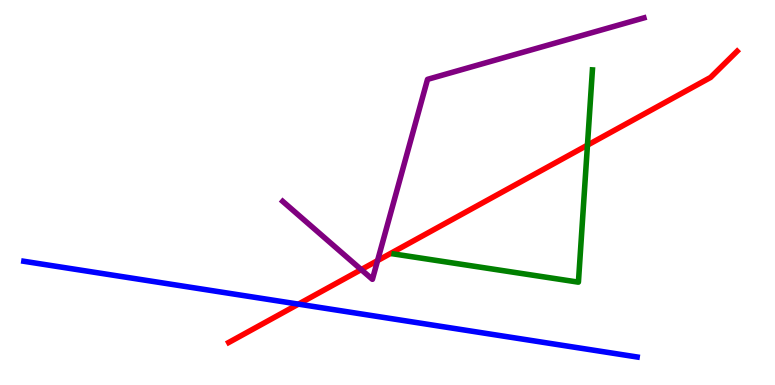[{'lines': ['blue', 'red'], 'intersections': [{'x': 3.85, 'y': 2.1}]}, {'lines': ['green', 'red'], 'intersections': [{'x': 7.58, 'y': 6.23}]}, {'lines': ['purple', 'red'], 'intersections': [{'x': 4.66, 'y': 3.0}, {'x': 4.87, 'y': 3.23}]}, {'lines': ['blue', 'green'], 'intersections': []}, {'lines': ['blue', 'purple'], 'intersections': []}, {'lines': ['green', 'purple'], 'intersections': []}]